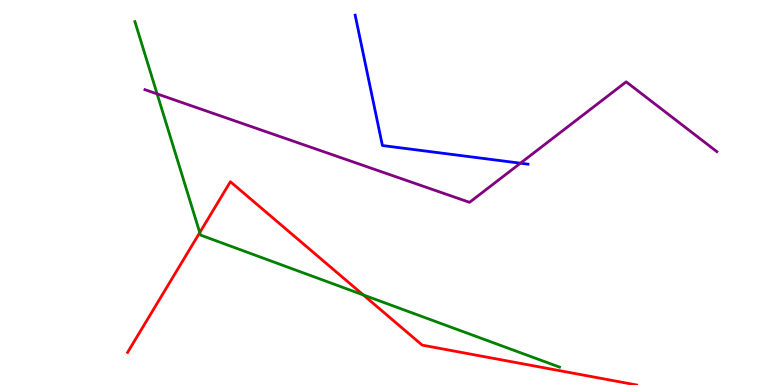[{'lines': ['blue', 'red'], 'intersections': []}, {'lines': ['green', 'red'], 'intersections': [{'x': 2.58, 'y': 3.96}, {'x': 4.69, 'y': 2.34}]}, {'lines': ['purple', 'red'], 'intersections': []}, {'lines': ['blue', 'green'], 'intersections': []}, {'lines': ['blue', 'purple'], 'intersections': [{'x': 6.72, 'y': 5.76}]}, {'lines': ['green', 'purple'], 'intersections': [{'x': 2.03, 'y': 7.56}]}]